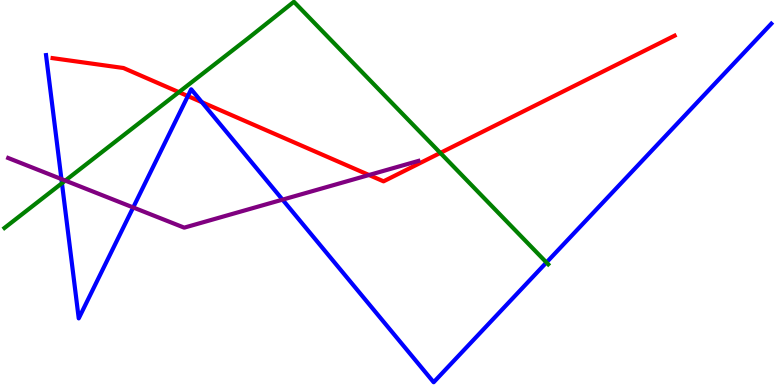[{'lines': ['blue', 'red'], 'intersections': [{'x': 2.42, 'y': 7.5}, {'x': 2.6, 'y': 7.35}]}, {'lines': ['green', 'red'], 'intersections': [{'x': 2.31, 'y': 7.61}, {'x': 5.68, 'y': 6.03}]}, {'lines': ['purple', 'red'], 'intersections': [{'x': 4.76, 'y': 5.45}]}, {'lines': ['blue', 'green'], 'intersections': [{'x': 0.799, 'y': 5.24}, {'x': 7.05, 'y': 3.18}]}, {'lines': ['blue', 'purple'], 'intersections': [{'x': 0.793, 'y': 5.35}, {'x': 1.72, 'y': 4.61}, {'x': 3.65, 'y': 4.81}]}, {'lines': ['green', 'purple'], 'intersections': [{'x': 0.843, 'y': 5.31}]}]